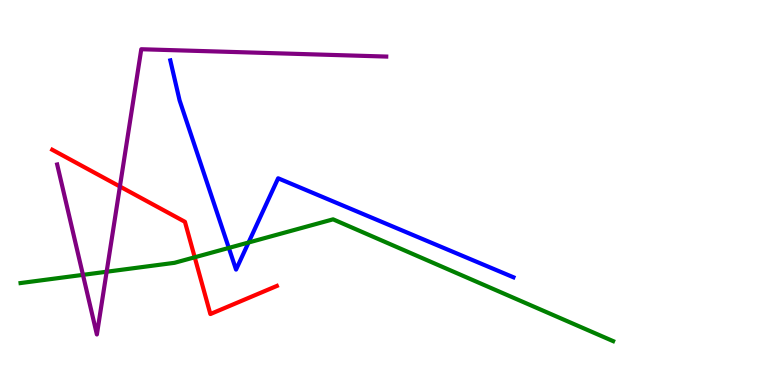[{'lines': ['blue', 'red'], 'intersections': []}, {'lines': ['green', 'red'], 'intersections': [{'x': 2.51, 'y': 3.32}]}, {'lines': ['purple', 'red'], 'intersections': [{'x': 1.55, 'y': 5.16}]}, {'lines': ['blue', 'green'], 'intersections': [{'x': 2.95, 'y': 3.56}, {'x': 3.21, 'y': 3.7}]}, {'lines': ['blue', 'purple'], 'intersections': []}, {'lines': ['green', 'purple'], 'intersections': [{'x': 1.07, 'y': 2.86}, {'x': 1.38, 'y': 2.94}]}]